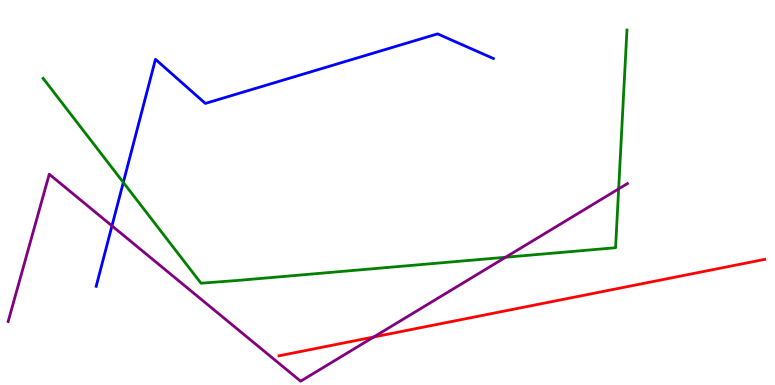[{'lines': ['blue', 'red'], 'intersections': []}, {'lines': ['green', 'red'], 'intersections': []}, {'lines': ['purple', 'red'], 'intersections': [{'x': 4.82, 'y': 1.25}]}, {'lines': ['blue', 'green'], 'intersections': [{'x': 1.59, 'y': 5.26}]}, {'lines': ['blue', 'purple'], 'intersections': [{'x': 1.44, 'y': 4.13}]}, {'lines': ['green', 'purple'], 'intersections': [{'x': 6.52, 'y': 3.32}, {'x': 7.98, 'y': 5.09}]}]